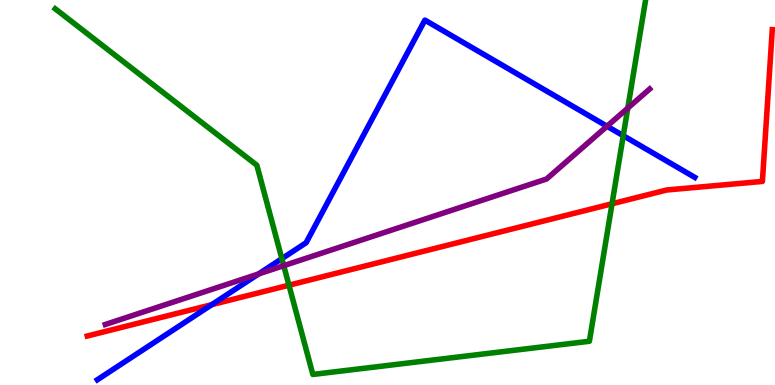[{'lines': ['blue', 'red'], 'intersections': [{'x': 2.73, 'y': 2.09}]}, {'lines': ['green', 'red'], 'intersections': [{'x': 3.73, 'y': 2.59}, {'x': 7.9, 'y': 4.71}]}, {'lines': ['purple', 'red'], 'intersections': []}, {'lines': ['blue', 'green'], 'intersections': [{'x': 3.64, 'y': 3.28}, {'x': 8.04, 'y': 6.48}]}, {'lines': ['blue', 'purple'], 'intersections': [{'x': 3.34, 'y': 2.88}, {'x': 7.83, 'y': 6.72}]}, {'lines': ['green', 'purple'], 'intersections': [{'x': 3.66, 'y': 3.1}, {'x': 8.1, 'y': 7.19}]}]